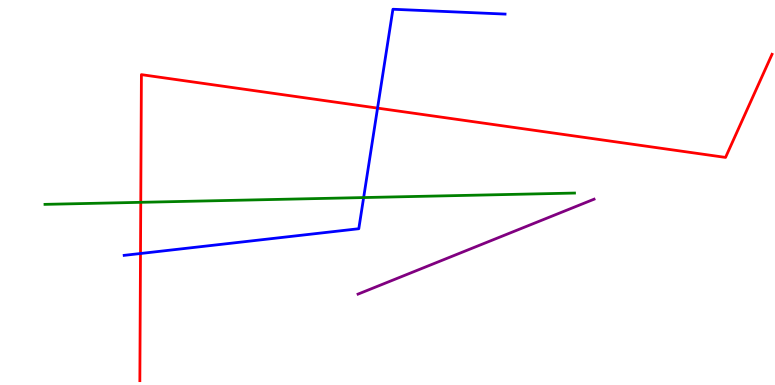[{'lines': ['blue', 'red'], 'intersections': [{'x': 1.81, 'y': 3.42}, {'x': 4.87, 'y': 7.19}]}, {'lines': ['green', 'red'], 'intersections': [{'x': 1.82, 'y': 4.74}]}, {'lines': ['purple', 'red'], 'intersections': []}, {'lines': ['blue', 'green'], 'intersections': [{'x': 4.69, 'y': 4.87}]}, {'lines': ['blue', 'purple'], 'intersections': []}, {'lines': ['green', 'purple'], 'intersections': []}]